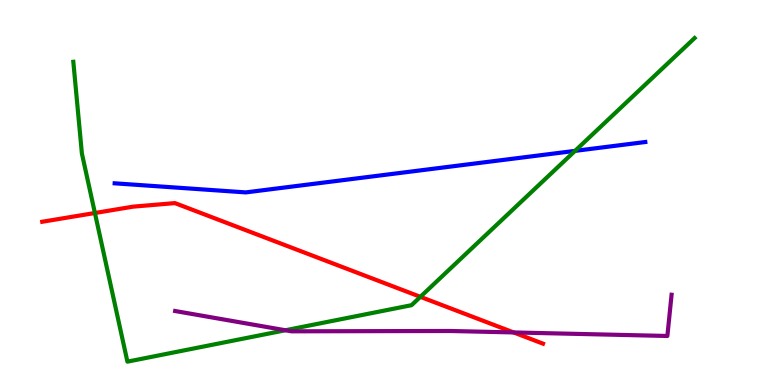[{'lines': ['blue', 'red'], 'intersections': []}, {'lines': ['green', 'red'], 'intersections': [{'x': 1.22, 'y': 4.47}, {'x': 5.42, 'y': 2.29}]}, {'lines': ['purple', 'red'], 'intersections': [{'x': 6.63, 'y': 1.37}]}, {'lines': ['blue', 'green'], 'intersections': [{'x': 7.42, 'y': 6.08}]}, {'lines': ['blue', 'purple'], 'intersections': []}, {'lines': ['green', 'purple'], 'intersections': [{'x': 3.68, 'y': 1.42}]}]